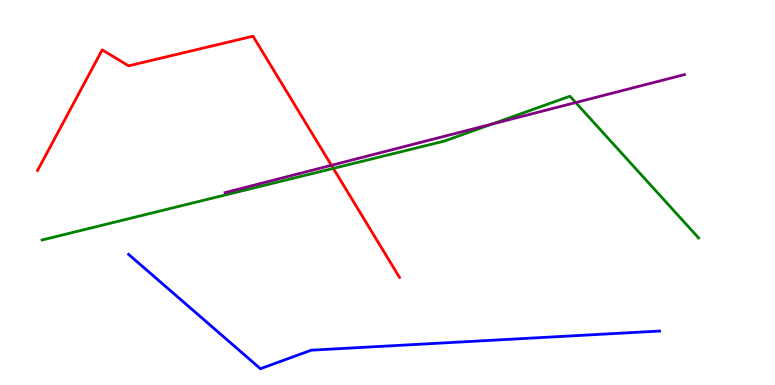[{'lines': ['blue', 'red'], 'intersections': []}, {'lines': ['green', 'red'], 'intersections': [{'x': 4.3, 'y': 5.63}]}, {'lines': ['purple', 'red'], 'intersections': [{'x': 4.28, 'y': 5.71}]}, {'lines': ['blue', 'green'], 'intersections': []}, {'lines': ['blue', 'purple'], 'intersections': []}, {'lines': ['green', 'purple'], 'intersections': [{'x': 6.35, 'y': 6.78}, {'x': 7.43, 'y': 7.34}]}]